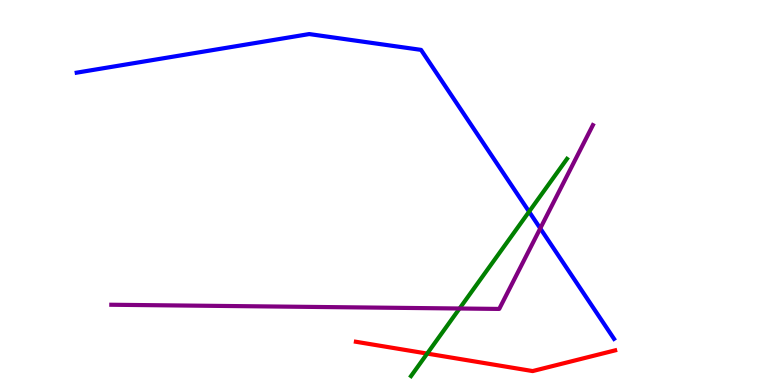[{'lines': ['blue', 'red'], 'intersections': []}, {'lines': ['green', 'red'], 'intersections': [{'x': 5.51, 'y': 0.816}]}, {'lines': ['purple', 'red'], 'intersections': []}, {'lines': ['blue', 'green'], 'intersections': [{'x': 6.83, 'y': 4.5}]}, {'lines': ['blue', 'purple'], 'intersections': [{'x': 6.97, 'y': 4.07}]}, {'lines': ['green', 'purple'], 'intersections': [{'x': 5.93, 'y': 1.99}]}]